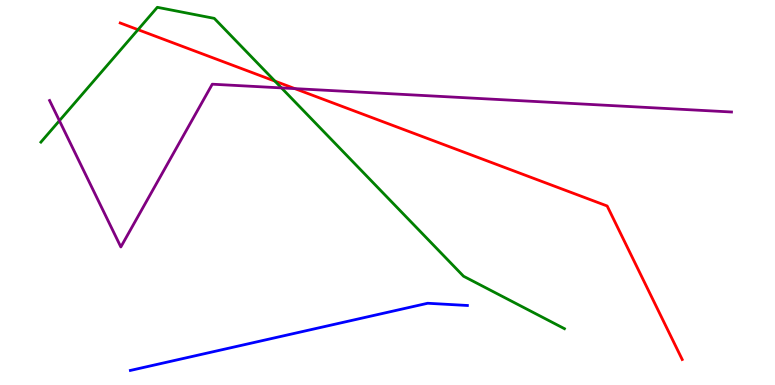[{'lines': ['blue', 'red'], 'intersections': []}, {'lines': ['green', 'red'], 'intersections': [{'x': 1.78, 'y': 9.23}, {'x': 3.55, 'y': 7.89}]}, {'lines': ['purple', 'red'], 'intersections': [{'x': 3.8, 'y': 7.7}]}, {'lines': ['blue', 'green'], 'intersections': []}, {'lines': ['blue', 'purple'], 'intersections': []}, {'lines': ['green', 'purple'], 'intersections': [{'x': 0.767, 'y': 6.86}, {'x': 3.63, 'y': 7.72}]}]